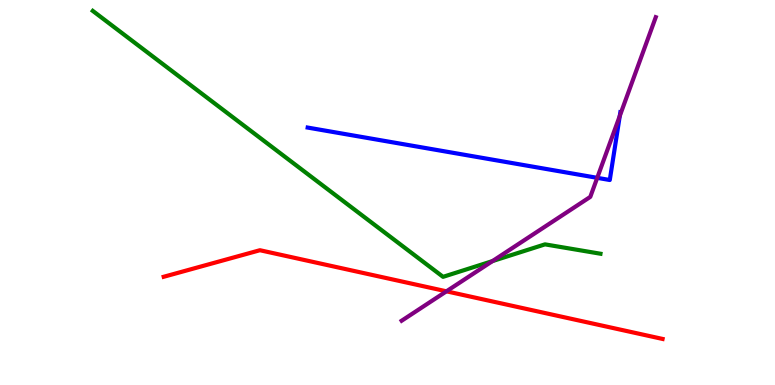[{'lines': ['blue', 'red'], 'intersections': []}, {'lines': ['green', 'red'], 'intersections': []}, {'lines': ['purple', 'red'], 'intersections': [{'x': 5.76, 'y': 2.43}]}, {'lines': ['blue', 'green'], 'intersections': []}, {'lines': ['blue', 'purple'], 'intersections': [{'x': 7.71, 'y': 5.38}, {'x': 8.0, 'y': 6.99}]}, {'lines': ['green', 'purple'], 'intersections': [{'x': 6.35, 'y': 3.22}]}]